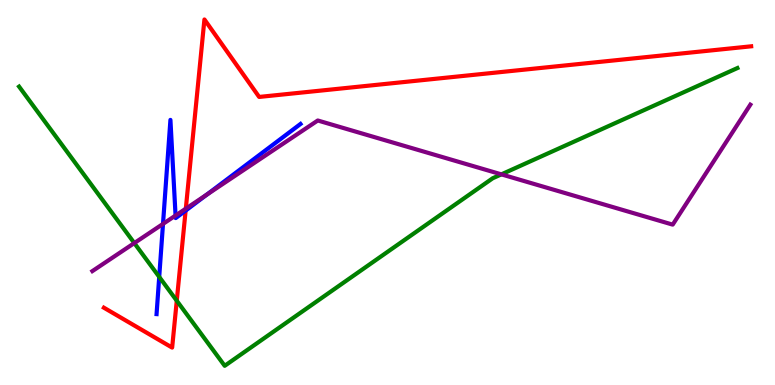[{'lines': ['blue', 'red'], 'intersections': [{'x': 2.4, 'y': 4.53}]}, {'lines': ['green', 'red'], 'intersections': [{'x': 2.28, 'y': 2.19}]}, {'lines': ['purple', 'red'], 'intersections': [{'x': 2.4, 'y': 4.58}]}, {'lines': ['blue', 'green'], 'intersections': [{'x': 2.05, 'y': 2.81}]}, {'lines': ['blue', 'purple'], 'intersections': [{'x': 2.1, 'y': 4.18}, {'x': 2.27, 'y': 4.4}, {'x': 2.67, 'y': 4.94}]}, {'lines': ['green', 'purple'], 'intersections': [{'x': 1.73, 'y': 3.69}, {'x': 6.47, 'y': 5.47}]}]